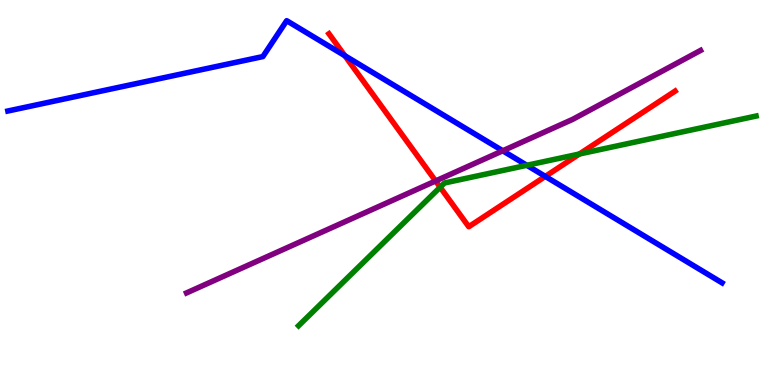[{'lines': ['blue', 'red'], 'intersections': [{'x': 4.45, 'y': 8.55}, {'x': 7.04, 'y': 5.42}]}, {'lines': ['green', 'red'], 'intersections': [{'x': 5.68, 'y': 5.14}, {'x': 7.48, 'y': 6.0}]}, {'lines': ['purple', 'red'], 'intersections': [{'x': 5.62, 'y': 5.3}]}, {'lines': ['blue', 'green'], 'intersections': [{'x': 6.8, 'y': 5.71}]}, {'lines': ['blue', 'purple'], 'intersections': [{'x': 6.49, 'y': 6.08}]}, {'lines': ['green', 'purple'], 'intersections': []}]